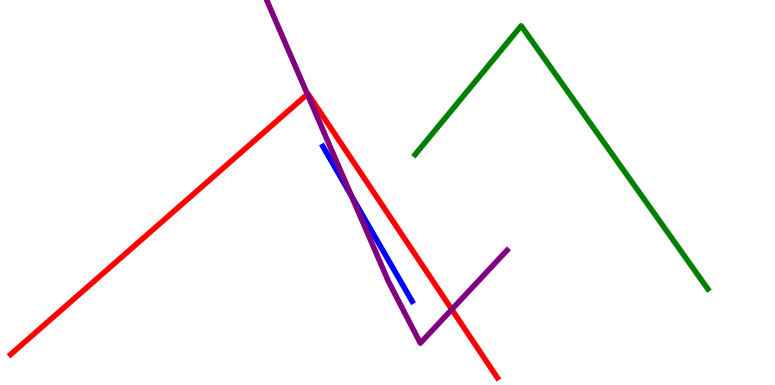[{'lines': ['blue', 'red'], 'intersections': []}, {'lines': ['green', 'red'], 'intersections': []}, {'lines': ['purple', 'red'], 'intersections': [{'x': 3.97, 'y': 7.55}, {'x': 5.83, 'y': 1.96}]}, {'lines': ['blue', 'green'], 'intersections': []}, {'lines': ['blue', 'purple'], 'intersections': [{'x': 4.54, 'y': 4.9}]}, {'lines': ['green', 'purple'], 'intersections': []}]